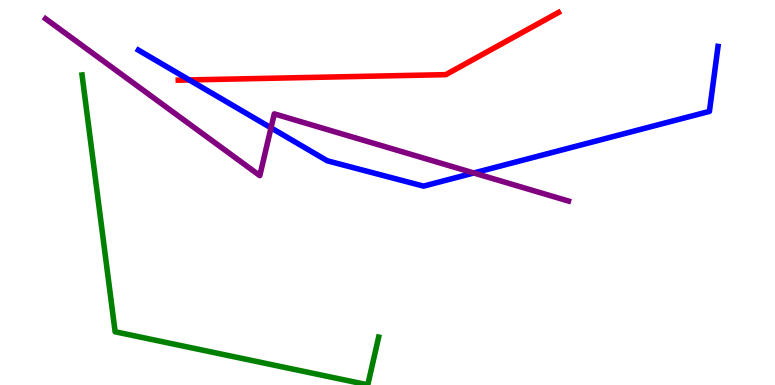[{'lines': ['blue', 'red'], 'intersections': [{'x': 2.44, 'y': 7.92}]}, {'lines': ['green', 'red'], 'intersections': []}, {'lines': ['purple', 'red'], 'intersections': []}, {'lines': ['blue', 'green'], 'intersections': []}, {'lines': ['blue', 'purple'], 'intersections': [{'x': 3.5, 'y': 6.68}, {'x': 6.11, 'y': 5.51}]}, {'lines': ['green', 'purple'], 'intersections': []}]